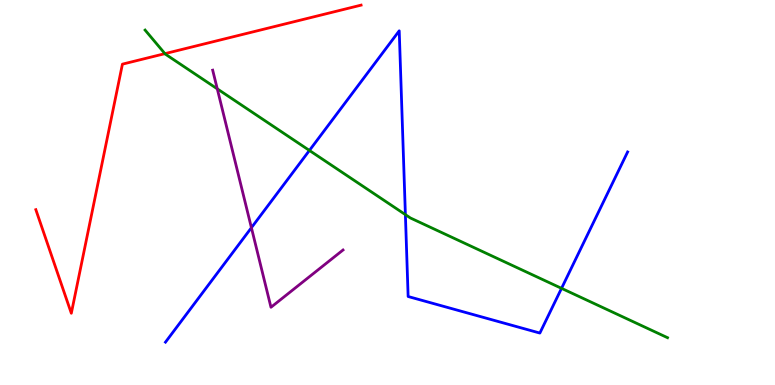[{'lines': ['blue', 'red'], 'intersections': []}, {'lines': ['green', 'red'], 'intersections': [{'x': 2.13, 'y': 8.61}]}, {'lines': ['purple', 'red'], 'intersections': []}, {'lines': ['blue', 'green'], 'intersections': [{'x': 3.99, 'y': 6.09}, {'x': 5.23, 'y': 4.43}, {'x': 7.25, 'y': 2.51}]}, {'lines': ['blue', 'purple'], 'intersections': [{'x': 3.24, 'y': 4.09}]}, {'lines': ['green', 'purple'], 'intersections': [{'x': 2.8, 'y': 7.69}]}]